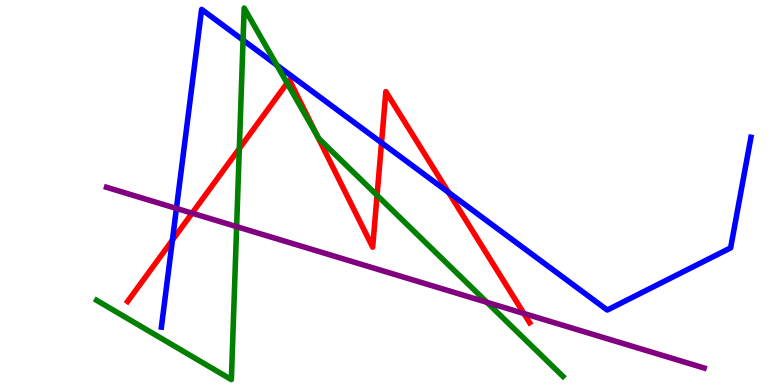[{'lines': ['blue', 'red'], 'intersections': [{'x': 2.22, 'y': 3.76}, {'x': 4.92, 'y': 6.29}, {'x': 5.79, 'y': 5.0}]}, {'lines': ['green', 'red'], 'intersections': [{'x': 3.09, 'y': 6.14}, {'x': 3.7, 'y': 7.84}, {'x': 4.09, 'y': 6.49}, {'x': 4.87, 'y': 4.93}]}, {'lines': ['purple', 'red'], 'intersections': [{'x': 2.48, 'y': 4.46}, {'x': 6.76, 'y': 1.86}]}, {'lines': ['blue', 'green'], 'intersections': [{'x': 3.14, 'y': 8.96}, {'x': 3.57, 'y': 8.31}]}, {'lines': ['blue', 'purple'], 'intersections': [{'x': 2.28, 'y': 4.59}]}, {'lines': ['green', 'purple'], 'intersections': [{'x': 3.05, 'y': 4.11}, {'x': 6.28, 'y': 2.15}]}]